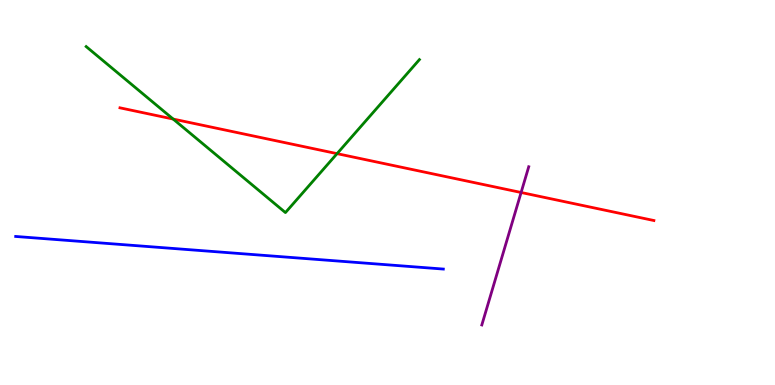[{'lines': ['blue', 'red'], 'intersections': []}, {'lines': ['green', 'red'], 'intersections': [{'x': 2.23, 'y': 6.91}, {'x': 4.35, 'y': 6.01}]}, {'lines': ['purple', 'red'], 'intersections': [{'x': 6.72, 'y': 5.0}]}, {'lines': ['blue', 'green'], 'intersections': []}, {'lines': ['blue', 'purple'], 'intersections': []}, {'lines': ['green', 'purple'], 'intersections': []}]